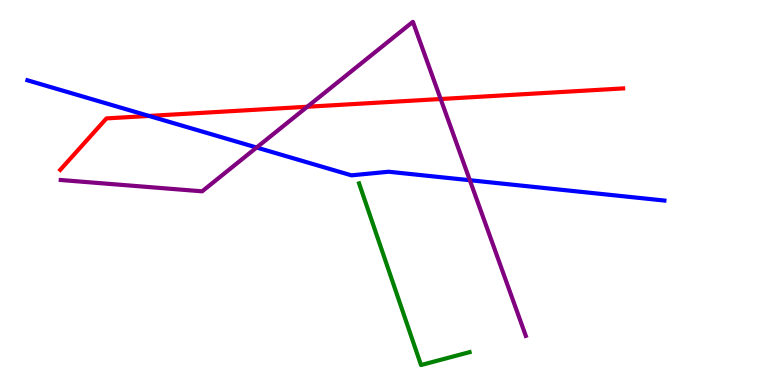[{'lines': ['blue', 'red'], 'intersections': [{'x': 1.92, 'y': 6.99}]}, {'lines': ['green', 'red'], 'intersections': []}, {'lines': ['purple', 'red'], 'intersections': [{'x': 3.96, 'y': 7.23}, {'x': 5.69, 'y': 7.43}]}, {'lines': ['blue', 'green'], 'intersections': []}, {'lines': ['blue', 'purple'], 'intersections': [{'x': 3.31, 'y': 6.17}, {'x': 6.06, 'y': 5.32}]}, {'lines': ['green', 'purple'], 'intersections': []}]